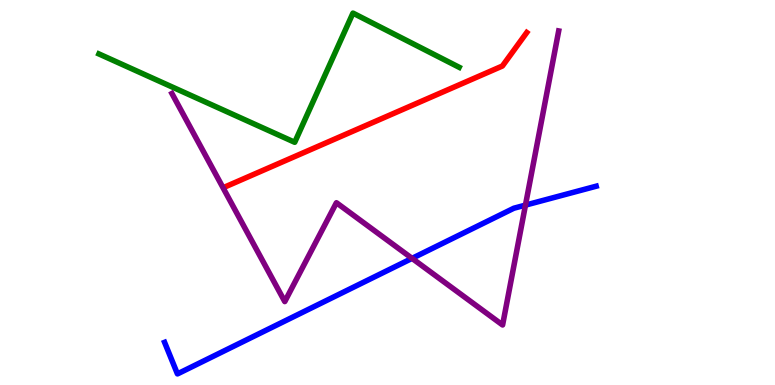[{'lines': ['blue', 'red'], 'intersections': []}, {'lines': ['green', 'red'], 'intersections': []}, {'lines': ['purple', 'red'], 'intersections': []}, {'lines': ['blue', 'green'], 'intersections': []}, {'lines': ['blue', 'purple'], 'intersections': [{'x': 5.32, 'y': 3.29}, {'x': 6.78, 'y': 4.67}]}, {'lines': ['green', 'purple'], 'intersections': []}]